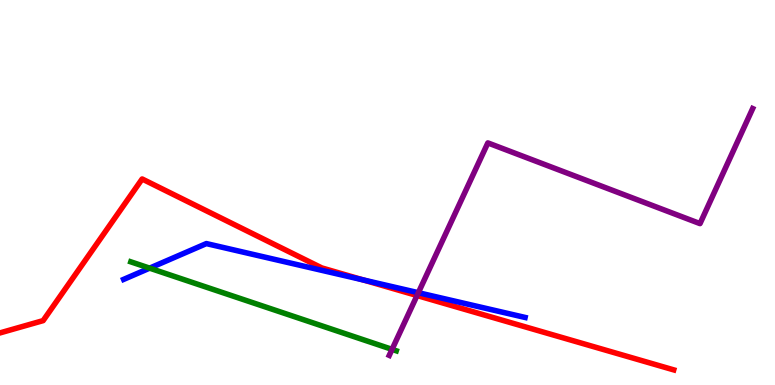[{'lines': ['blue', 'red'], 'intersections': [{'x': 4.69, 'y': 2.73}]}, {'lines': ['green', 'red'], 'intersections': []}, {'lines': ['purple', 'red'], 'intersections': [{'x': 5.38, 'y': 2.32}]}, {'lines': ['blue', 'green'], 'intersections': [{'x': 1.93, 'y': 3.04}]}, {'lines': ['blue', 'purple'], 'intersections': [{'x': 5.4, 'y': 2.4}]}, {'lines': ['green', 'purple'], 'intersections': [{'x': 5.06, 'y': 0.925}]}]